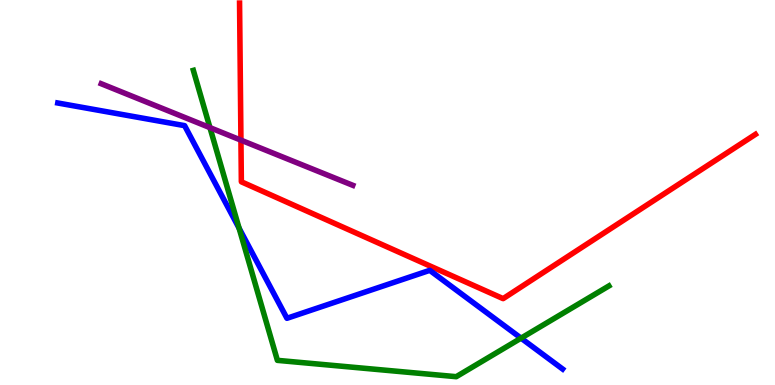[{'lines': ['blue', 'red'], 'intersections': []}, {'lines': ['green', 'red'], 'intersections': []}, {'lines': ['purple', 'red'], 'intersections': [{'x': 3.11, 'y': 6.36}]}, {'lines': ['blue', 'green'], 'intersections': [{'x': 3.09, 'y': 4.07}, {'x': 6.72, 'y': 1.22}]}, {'lines': ['blue', 'purple'], 'intersections': []}, {'lines': ['green', 'purple'], 'intersections': [{'x': 2.71, 'y': 6.68}]}]